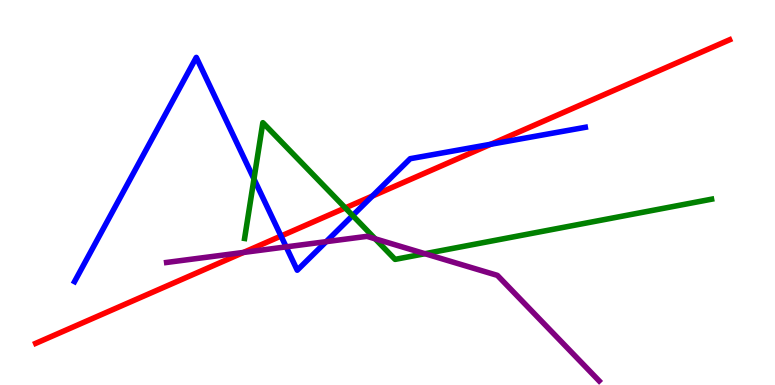[{'lines': ['blue', 'red'], 'intersections': [{'x': 3.63, 'y': 3.87}, {'x': 4.8, 'y': 4.91}, {'x': 6.33, 'y': 6.25}]}, {'lines': ['green', 'red'], 'intersections': [{'x': 4.46, 'y': 4.6}]}, {'lines': ['purple', 'red'], 'intersections': [{'x': 3.14, 'y': 3.44}]}, {'lines': ['blue', 'green'], 'intersections': [{'x': 3.28, 'y': 5.35}, {'x': 4.55, 'y': 4.4}]}, {'lines': ['blue', 'purple'], 'intersections': [{'x': 3.69, 'y': 3.59}, {'x': 4.21, 'y': 3.72}]}, {'lines': ['green', 'purple'], 'intersections': [{'x': 4.84, 'y': 3.8}, {'x': 5.48, 'y': 3.41}]}]